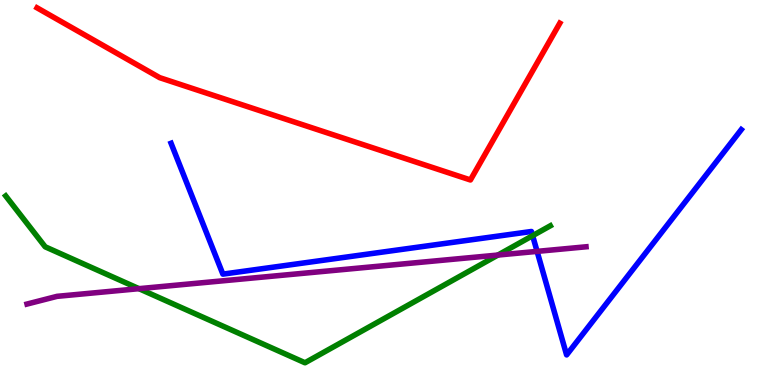[{'lines': ['blue', 'red'], 'intersections': []}, {'lines': ['green', 'red'], 'intersections': []}, {'lines': ['purple', 'red'], 'intersections': []}, {'lines': ['blue', 'green'], 'intersections': [{'x': 6.87, 'y': 3.88}]}, {'lines': ['blue', 'purple'], 'intersections': [{'x': 6.93, 'y': 3.47}]}, {'lines': ['green', 'purple'], 'intersections': [{'x': 1.79, 'y': 2.5}, {'x': 6.42, 'y': 3.38}]}]